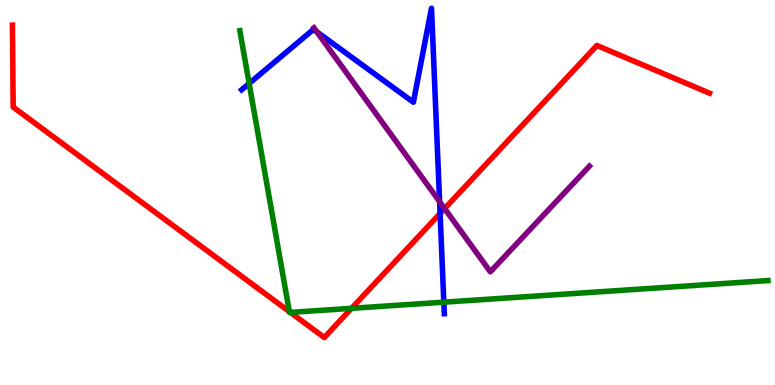[{'lines': ['blue', 'red'], 'intersections': [{'x': 5.68, 'y': 4.46}]}, {'lines': ['green', 'red'], 'intersections': [{'x': 3.73, 'y': 1.91}, {'x': 3.75, 'y': 1.89}, {'x': 4.54, 'y': 1.99}]}, {'lines': ['purple', 'red'], 'intersections': [{'x': 5.74, 'y': 4.58}]}, {'lines': ['blue', 'green'], 'intersections': [{'x': 3.21, 'y': 7.83}, {'x': 5.73, 'y': 2.15}]}, {'lines': ['blue', 'purple'], 'intersections': [{'x': 4.09, 'y': 9.17}, {'x': 5.67, 'y': 4.76}]}, {'lines': ['green', 'purple'], 'intersections': []}]